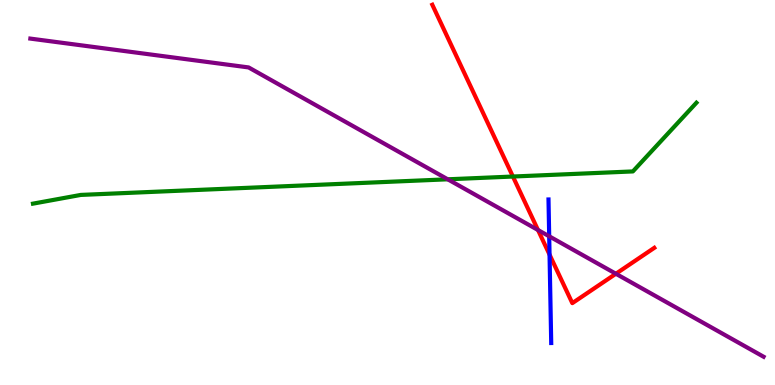[{'lines': ['blue', 'red'], 'intersections': [{'x': 7.09, 'y': 3.39}]}, {'lines': ['green', 'red'], 'intersections': [{'x': 6.62, 'y': 5.41}]}, {'lines': ['purple', 'red'], 'intersections': [{'x': 6.94, 'y': 4.03}, {'x': 7.95, 'y': 2.89}]}, {'lines': ['blue', 'green'], 'intersections': []}, {'lines': ['blue', 'purple'], 'intersections': [{'x': 7.09, 'y': 3.86}]}, {'lines': ['green', 'purple'], 'intersections': [{'x': 5.78, 'y': 5.34}]}]